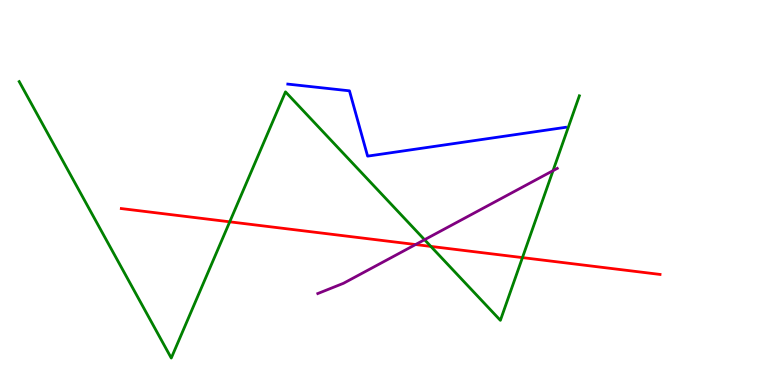[{'lines': ['blue', 'red'], 'intersections': []}, {'lines': ['green', 'red'], 'intersections': [{'x': 2.96, 'y': 4.24}, {'x': 5.56, 'y': 3.6}, {'x': 6.74, 'y': 3.31}]}, {'lines': ['purple', 'red'], 'intersections': [{'x': 5.36, 'y': 3.65}]}, {'lines': ['blue', 'green'], 'intersections': []}, {'lines': ['blue', 'purple'], 'intersections': []}, {'lines': ['green', 'purple'], 'intersections': [{'x': 5.48, 'y': 3.77}, {'x': 7.14, 'y': 5.57}]}]